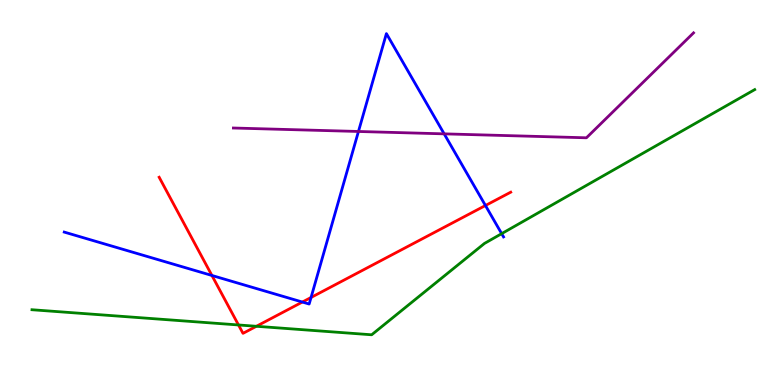[{'lines': ['blue', 'red'], 'intersections': [{'x': 2.73, 'y': 2.84}, {'x': 3.9, 'y': 2.15}, {'x': 4.01, 'y': 2.27}, {'x': 6.26, 'y': 4.66}]}, {'lines': ['green', 'red'], 'intersections': [{'x': 3.08, 'y': 1.56}, {'x': 3.31, 'y': 1.53}]}, {'lines': ['purple', 'red'], 'intersections': []}, {'lines': ['blue', 'green'], 'intersections': [{'x': 6.47, 'y': 3.93}]}, {'lines': ['blue', 'purple'], 'intersections': [{'x': 4.63, 'y': 6.58}, {'x': 5.73, 'y': 6.52}]}, {'lines': ['green', 'purple'], 'intersections': []}]